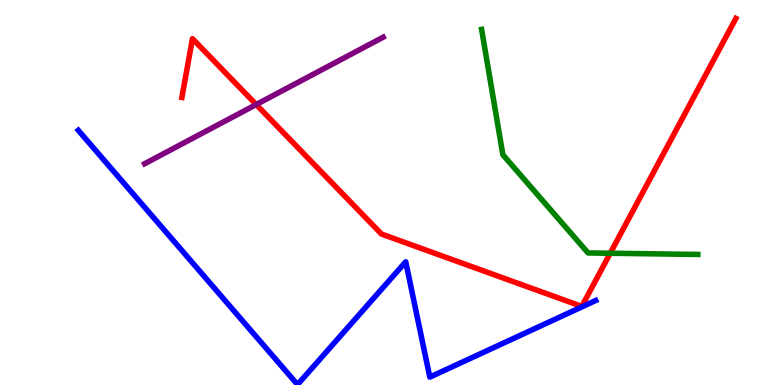[{'lines': ['blue', 'red'], 'intersections': []}, {'lines': ['green', 'red'], 'intersections': [{'x': 7.87, 'y': 3.42}]}, {'lines': ['purple', 'red'], 'intersections': [{'x': 3.31, 'y': 7.28}]}, {'lines': ['blue', 'green'], 'intersections': []}, {'lines': ['blue', 'purple'], 'intersections': []}, {'lines': ['green', 'purple'], 'intersections': []}]